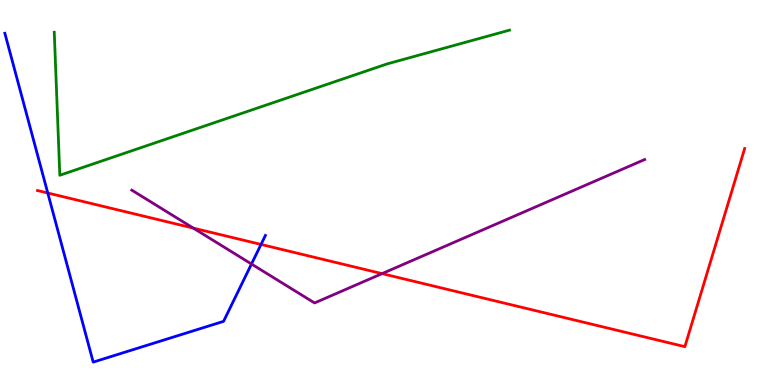[{'lines': ['blue', 'red'], 'intersections': [{'x': 0.616, 'y': 4.99}, {'x': 3.37, 'y': 3.65}]}, {'lines': ['green', 'red'], 'intersections': []}, {'lines': ['purple', 'red'], 'intersections': [{'x': 2.49, 'y': 4.08}, {'x': 4.93, 'y': 2.89}]}, {'lines': ['blue', 'green'], 'intersections': []}, {'lines': ['blue', 'purple'], 'intersections': [{'x': 3.24, 'y': 3.14}]}, {'lines': ['green', 'purple'], 'intersections': []}]